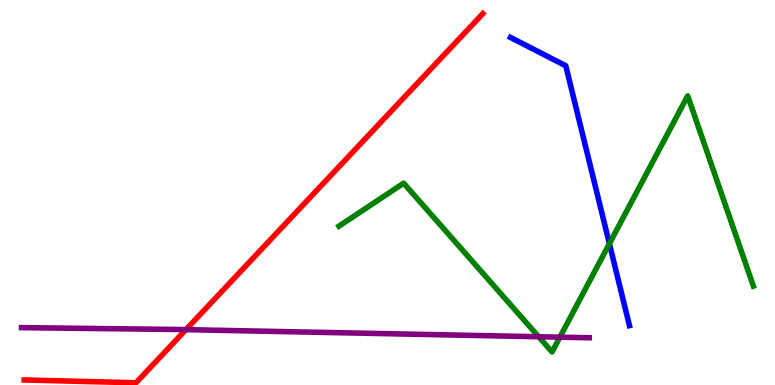[{'lines': ['blue', 'red'], 'intersections': []}, {'lines': ['green', 'red'], 'intersections': []}, {'lines': ['purple', 'red'], 'intersections': [{'x': 2.4, 'y': 1.44}]}, {'lines': ['blue', 'green'], 'intersections': [{'x': 7.86, 'y': 3.67}]}, {'lines': ['blue', 'purple'], 'intersections': []}, {'lines': ['green', 'purple'], 'intersections': [{'x': 6.95, 'y': 1.25}, {'x': 7.22, 'y': 1.24}]}]